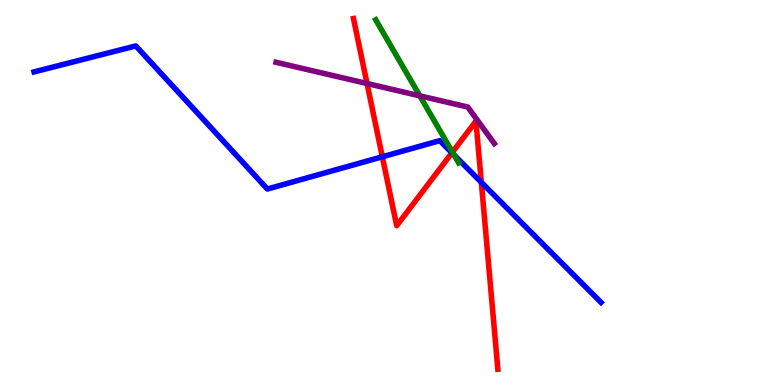[{'lines': ['blue', 'red'], 'intersections': [{'x': 4.93, 'y': 5.93}, {'x': 5.83, 'y': 6.03}, {'x': 6.21, 'y': 5.26}]}, {'lines': ['green', 'red'], 'intersections': [{'x': 5.84, 'y': 6.05}]}, {'lines': ['purple', 'red'], 'intersections': [{'x': 4.74, 'y': 7.83}]}, {'lines': ['blue', 'green'], 'intersections': [{'x': 5.86, 'y': 5.98}]}, {'lines': ['blue', 'purple'], 'intersections': []}, {'lines': ['green', 'purple'], 'intersections': [{'x': 5.42, 'y': 7.51}]}]